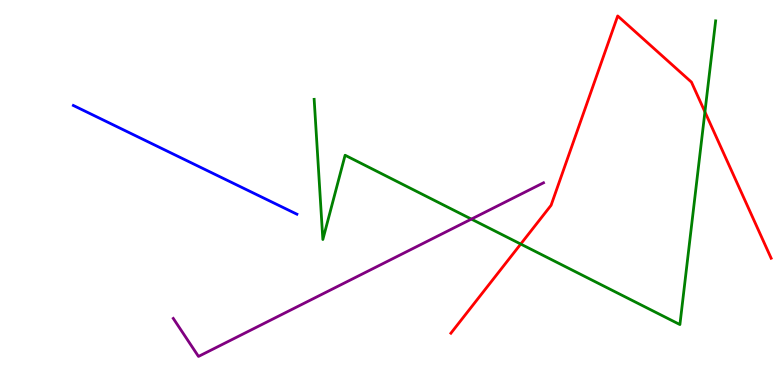[{'lines': ['blue', 'red'], 'intersections': []}, {'lines': ['green', 'red'], 'intersections': [{'x': 6.72, 'y': 3.66}, {'x': 9.1, 'y': 7.09}]}, {'lines': ['purple', 'red'], 'intersections': []}, {'lines': ['blue', 'green'], 'intersections': []}, {'lines': ['blue', 'purple'], 'intersections': []}, {'lines': ['green', 'purple'], 'intersections': [{'x': 6.08, 'y': 4.31}]}]